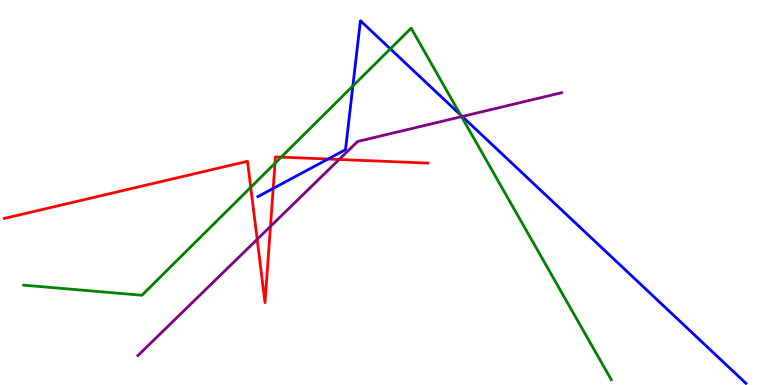[{'lines': ['blue', 'red'], 'intersections': [{'x': 3.52, 'y': 5.11}, {'x': 4.23, 'y': 5.87}]}, {'lines': ['green', 'red'], 'intersections': [{'x': 3.24, 'y': 5.13}, {'x': 3.55, 'y': 5.76}, {'x': 3.63, 'y': 5.92}]}, {'lines': ['purple', 'red'], 'intersections': [{'x': 3.32, 'y': 3.78}, {'x': 3.49, 'y': 4.12}, {'x': 4.38, 'y': 5.86}]}, {'lines': ['blue', 'green'], 'intersections': [{'x': 4.55, 'y': 7.77}, {'x': 5.04, 'y': 8.73}, {'x': 5.94, 'y': 7.02}]}, {'lines': ['blue', 'purple'], 'intersections': [{'x': 5.96, 'y': 6.97}]}, {'lines': ['green', 'purple'], 'intersections': [{'x': 5.96, 'y': 6.97}]}]